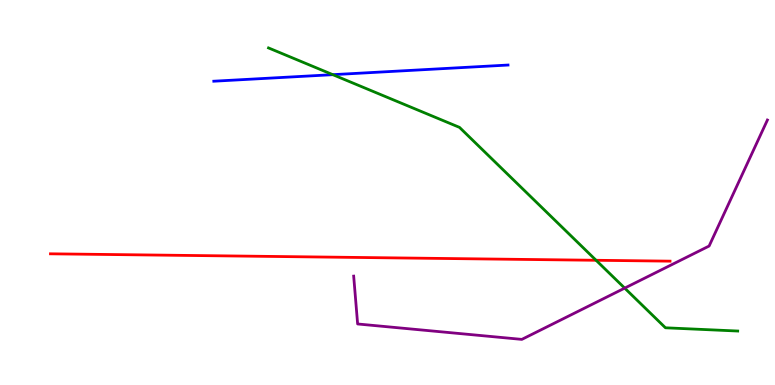[{'lines': ['blue', 'red'], 'intersections': []}, {'lines': ['green', 'red'], 'intersections': [{'x': 7.69, 'y': 3.24}]}, {'lines': ['purple', 'red'], 'intersections': []}, {'lines': ['blue', 'green'], 'intersections': [{'x': 4.29, 'y': 8.06}]}, {'lines': ['blue', 'purple'], 'intersections': []}, {'lines': ['green', 'purple'], 'intersections': [{'x': 8.06, 'y': 2.52}]}]